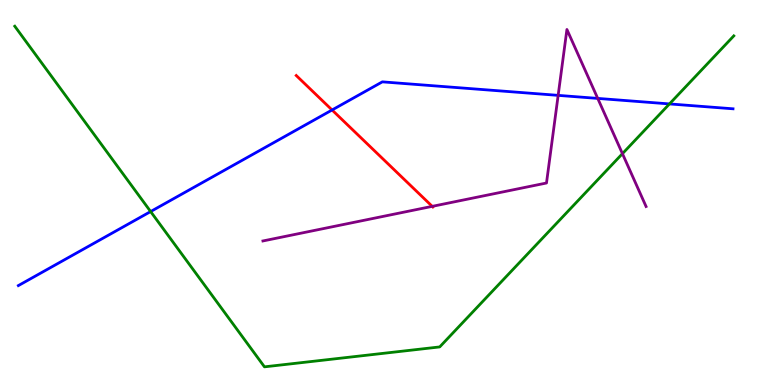[{'lines': ['blue', 'red'], 'intersections': [{'x': 4.28, 'y': 7.14}]}, {'lines': ['green', 'red'], 'intersections': []}, {'lines': ['purple', 'red'], 'intersections': [{'x': 5.58, 'y': 4.64}]}, {'lines': ['blue', 'green'], 'intersections': [{'x': 1.94, 'y': 4.51}, {'x': 8.64, 'y': 7.3}]}, {'lines': ['blue', 'purple'], 'intersections': [{'x': 7.2, 'y': 7.52}, {'x': 7.71, 'y': 7.44}]}, {'lines': ['green', 'purple'], 'intersections': [{'x': 8.03, 'y': 6.01}]}]